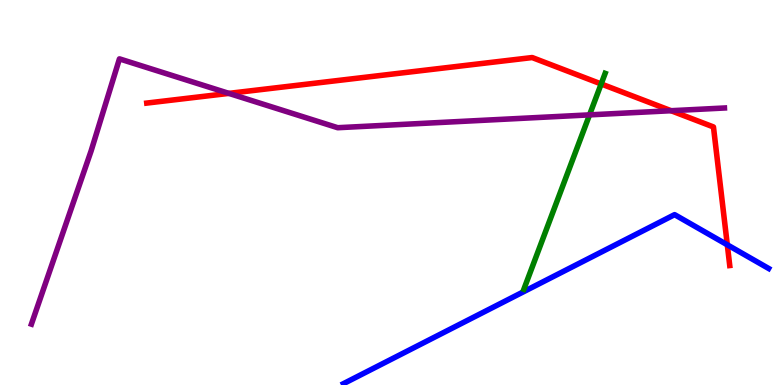[{'lines': ['blue', 'red'], 'intersections': [{'x': 9.38, 'y': 3.64}]}, {'lines': ['green', 'red'], 'intersections': [{'x': 7.76, 'y': 7.82}]}, {'lines': ['purple', 'red'], 'intersections': [{'x': 2.95, 'y': 7.57}, {'x': 8.66, 'y': 7.12}]}, {'lines': ['blue', 'green'], 'intersections': []}, {'lines': ['blue', 'purple'], 'intersections': []}, {'lines': ['green', 'purple'], 'intersections': [{'x': 7.61, 'y': 7.02}]}]